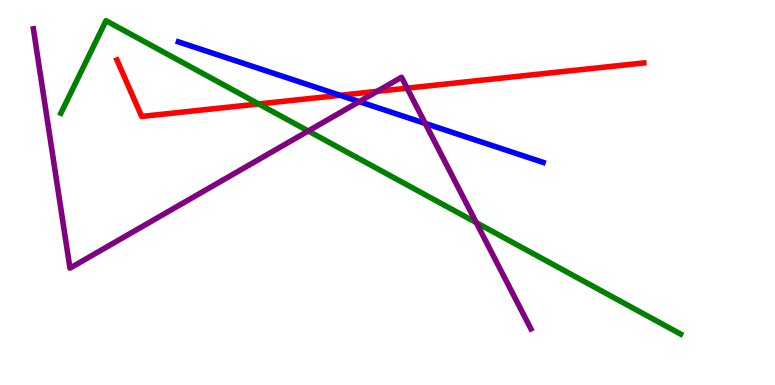[{'lines': ['blue', 'red'], 'intersections': [{'x': 4.39, 'y': 7.52}]}, {'lines': ['green', 'red'], 'intersections': [{'x': 3.34, 'y': 7.3}]}, {'lines': ['purple', 'red'], 'intersections': [{'x': 4.87, 'y': 7.63}, {'x': 5.25, 'y': 7.71}]}, {'lines': ['blue', 'green'], 'intersections': []}, {'lines': ['blue', 'purple'], 'intersections': [{'x': 4.64, 'y': 7.36}, {'x': 5.49, 'y': 6.79}]}, {'lines': ['green', 'purple'], 'intersections': [{'x': 3.98, 'y': 6.6}, {'x': 6.15, 'y': 4.22}]}]